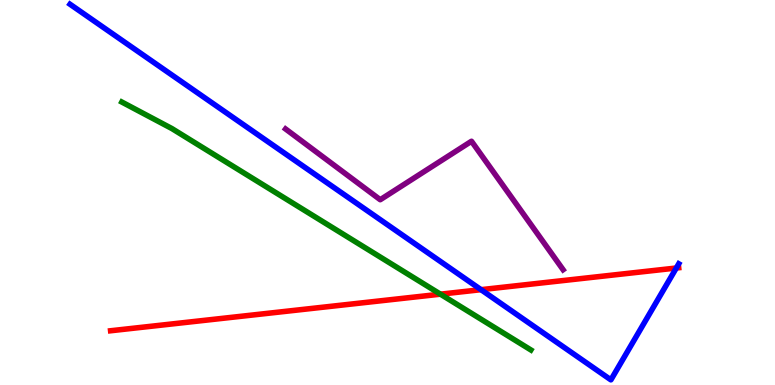[{'lines': ['blue', 'red'], 'intersections': [{'x': 6.21, 'y': 2.48}, {'x': 8.73, 'y': 3.04}]}, {'lines': ['green', 'red'], 'intersections': [{'x': 5.68, 'y': 2.36}]}, {'lines': ['purple', 'red'], 'intersections': []}, {'lines': ['blue', 'green'], 'intersections': []}, {'lines': ['blue', 'purple'], 'intersections': []}, {'lines': ['green', 'purple'], 'intersections': []}]